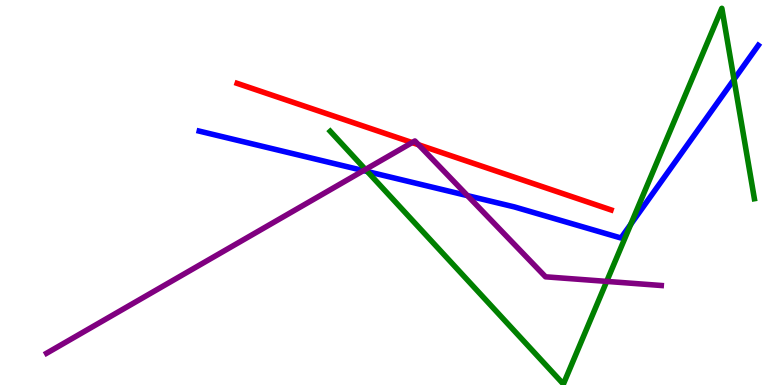[{'lines': ['blue', 'red'], 'intersections': []}, {'lines': ['green', 'red'], 'intersections': []}, {'lines': ['purple', 'red'], 'intersections': [{'x': 5.32, 'y': 6.3}, {'x': 5.4, 'y': 6.24}]}, {'lines': ['blue', 'green'], 'intersections': [{'x': 4.74, 'y': 5.54}, {'x': 8.14, 'y': 4.18}, {'x': 9.47, 'y': 7.94}]}, {'lines': ['blue', 'purple'], 'intersections': [{'x': 4.69, 'y': 5.57}, {'x': 6.03, 'y': 4.92}]}, {'lines': ['green', 'purple'], 'intersections': [{'x': 4.72, 'y': 5.6}, {'x': 7.83, 'y': 2.69}]}]